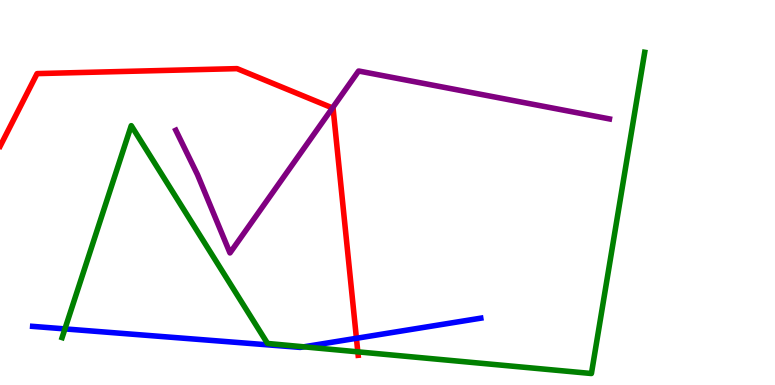[{'lines': ['blue', 'red'], 'intersections': [{'x': 4.6, 'y': 1.21}]}, {'lines': ['green', 'red'], 'intersections': [{'x': 4.62, 'y': 0.861}]}, {'lines': ['purple', 'red'], 'intersections': [{'x': 4.29, 'y': 7.2}]}, {'lines': ['blue', 'green'], 'intersections': [{'x': 0.838, 'y': 1.46}, {'x': 3.92, 'y': 0.992}]}, {'lines': ['blue', 'purple'], 'intersections': []}, {'lines': ['green', 'purple'], 'intersections': []}]